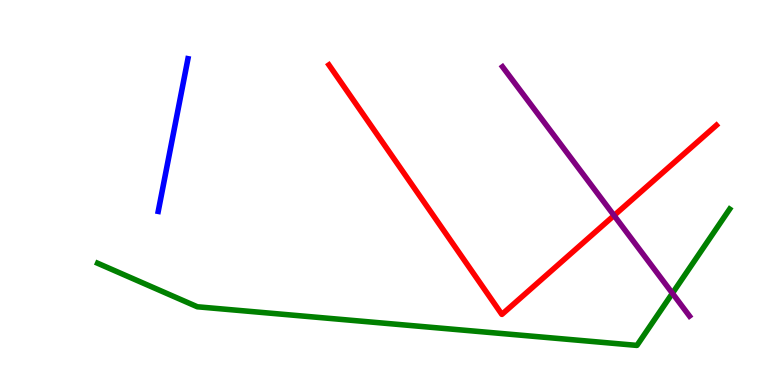[{'lines': ['blue', 'red'], 'intersections': []}, {'lines': ['green', 'red'], 'intersections': []}, {'lines': ['purple', 'red'], 'intersections': [{'x': 7.92, 'y': 4.4}]}, {'lines': ['blue', 'green'], 'intersections': []}, {'lines': ['blue', 'purple'], 'intersections': []}, {'lines': ['green', 'purple'], 'intersections': [{'x': 8.68, 'y': 2.38}]}]